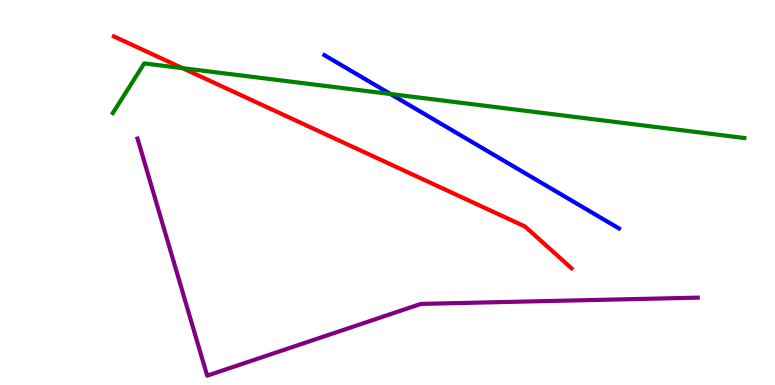[{'lines': ['blue', 'red'], 'intersections': []}, {'lines': ['green', 'red'], 'intersections': [{'x': 2.36, 'y': 8.23}]}, {'lines': ['purple', 'red'], 'intersections': []}, {'lines': ['blue', 'green'], 'intersections': [{'x': 5.04, 'y': 7.56}]}, {'lines': ['blue', 'purple'], 'intersections': []}, {'lines': ['green', 'purple'], 'intersections': []}]